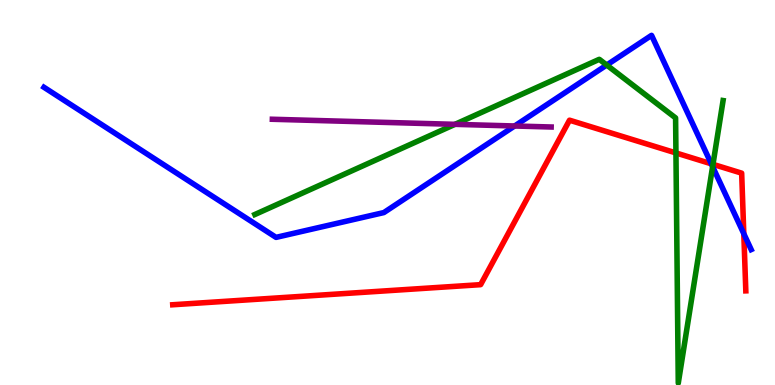[{'lines': ['blue', 'red'], 'intersections': [{'x': 9.18, 'y': 5.75}, {'x': 9.6, 'y': 3.93}]}, {'lines': ['green', 'red'], 'intersections': [{'x': 8.72, 'y': 6.03}, {'x': 9.2, 'y': 5.73}]}, {'lines': ['purple', 'red'], 'intersections': []}, {'lines': ['blue', 'green'], 'intersections': [{'x': 7.83, 'y': 8.31}, {'x': 9.19, 'y': 5.67}]}, {'lines': ['blue', 'purple'], 'intersections': [{'x': 6.64, 'y': 6.73}]}, {'lines': ['green', 'purple'], 'intersections': [{'x': 5.87, 'y': 6.77}]}]